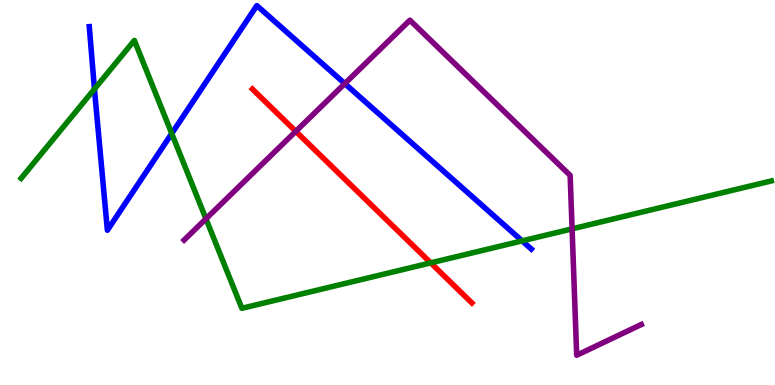[{'lines': ['blue', 'red'], 'intersections': []}, {'lines': ['green', 'red'], 'intersections': [{'x': 5.56, 'y': 3.17}]}, {'lines': ['purple', 'red'], 'intersections': [{'x': 3.82, 'y': 6.59}]}, {'lines': ['blue', 'green'], 'intersections': [{'x': 1.22, 'y': 7.69}, {'x': 2.22, 'y': 6.53}, {'x': 6.74, 'y': 3.74}]}, {'lines': ['blue', 'purple'], 'intersections': [{'x': 4.45, 'y': 7.83}]}, {'lines': ['green', 'purple'], 'intersections': [{'x': 2.66, 'y': 4.32}, {'x': 7.38, 'y': 4.06}]}]